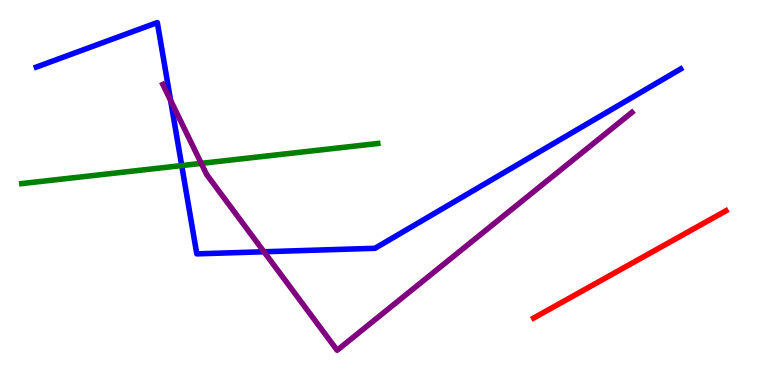[{'lines': ['blue', 'red'], 'intersections': []}, {'lines': ['green', 'red'], 'intersections': []}, {'lines': ['purple', 'red'], 'intersections': []}, {'lines': ['blue', 'green'], 'intersections': [{'x': 2.34, 'y': 5.7}]}, {'lines': ['blue', 'purple'], 'intersections': [{'x': 2.2, 'y': 7.39}, {'x': 3.41, 'y': 3.46}]}, {'lines': ['green', 'purple'], 'intersections': [{'x': 2.6, 'y': 5.76}]}]